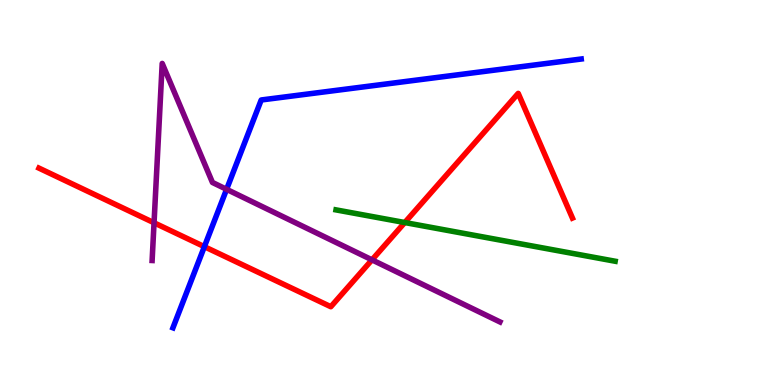[{'lines': ['blue', 'red'], 'intersections': [{'x': 2.64, 'y': 3.59}]}, {'lines': ['green', 'red'], 'intersections': [{'x': 5.22, 'y': 4.22}]}, {'lines': ['purple', 'red'], 'intersections': [{'x': 1.99, 'y': 4.21}, {'x': 4.8, 'y': 3.25}]}, {'lines': ['blue', 'green'], 'intersections': []}, {'lines': ['blue', 'purple'], 'intersections': [{'x': 2.92, 'y': 5.08}]}, {'lines': ['green', 'purple'], 'intersections': []}]